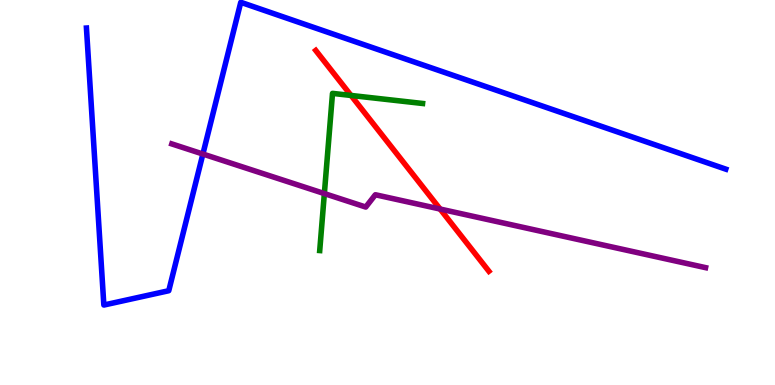[{'lines': ['blue', 'red'], 'intersections': []}, {'lines': ['green', 'red'], 'intersections': [{'x': 4.53, 'y': 7.52}]}, {'lines': ['purple', 'red'], 'intersections': [{'x': 5.68, 'y': 4.57}]}, {'lines': ['blue', 'green'], 'intersections': []}, {'lines': ['blue', 'purple'], 'intersections': [{'x': 2.62, 'y': 6.0}]}, {'lines': ['green', 'purple'], 'intersections': [{'x': 4.19, 'y': 4.97}]}]